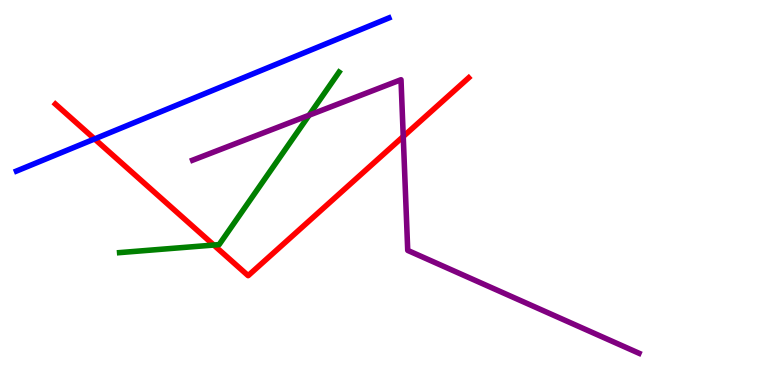[{'lines': ['blue', 'red'], 'intersections': [{'x': 1.22, 'y': 6.39}]}, {'lines': ['green', 'red'], 'intersections': [{'x': 2.76, 'y': 3.64}]}, {'lines': ['purple', 'red'], 'intersections': [{'x': 5.2, 'y': 6.45}]}, {'lines': ['blue', 'green'], 'intersections': []}, {'lines': ['blue', 'purple'], 'intersections': []}, {'lines': ['green', 'purple'], 'intersections': [{'x': 3.99, 'y': 7.01}]}]